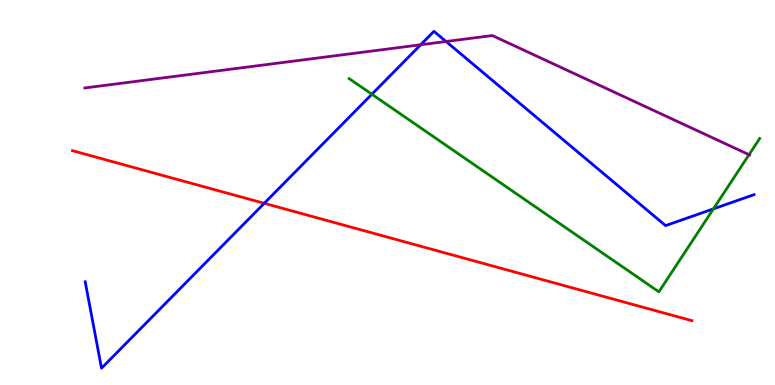[{'lines': ['blue', 'red'], 'intersections': [{'x': 3.41, 'y': 4.72}]}, {'lines': ['green', 'red'], 'intersections': []}, {'lines': ['purple', 'red'], 'intersections': []}, {'lines': ['blue', 'green'], 'intersections': [{'x': 4.8, 'y': 7.55}, {'x': 9.21, 'y': 4.57}]}, {'lines': ['blue', 'purple'], 'intersections': [{'x': 5.43, 'y': 8.84}, {'x': 5.76, 'y': 8.92}]}, {'lines': ['green', 'purple'], 'intersections': [{'x': 9.66, 'y': 5.98}]}]